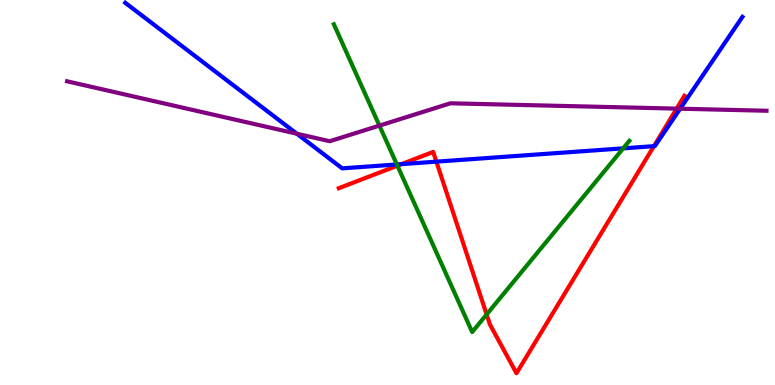[{'lines': ['blue', 'red'], 'intersections': [{'x': 5.18, 'y': 5.74}, {'x': 5.63, 'y': 5.8}, {'x': 8.44, 'y': 6.2}]}, {'lines': ['green', 'red'], 'intersections': [{'x': 5.13, 'y': 5.7}, {'x': 6.28, 'y': 1.83}]}, {'lines': ['purple', 'red'], 'intersections': [{'x': 8.73, 'y': 7.18}]}, {'lines': ['blue', 'green'], 'intersections': [{'x': 5.12, 'y': 5.73}, {'x': 8.04, 'y': 6.15}]}, {'lines': ['blue', 'purple'], 'intersections': [{'x': 3.83, 'y': 6.53}, {'x': 8.78, 'y': 7.18}]}, {'lines': ['green', 'purple'], 'intersections': [{'x': 4.9, 'y': 6.74}]}]